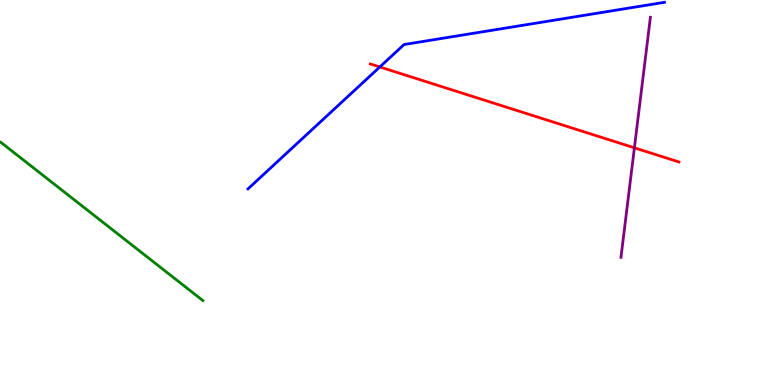[{'lines': ['blue', 'red'], 'intersections': [{'x': 4.9, 'y': 8.26}]}, {'lines': ['green', 'red'], 'intersections': []}, {'lines': ['purple', 'red'], 'intersections': [{'x': 8.19, 'y': 6.16}]}, {'lines': ['blue', 'green'], 'intersections': []}, {'lines': ['blue', 'purple'], 'intersections': []}, {'lines': ['green', 'purple'], 'intersections': []}]